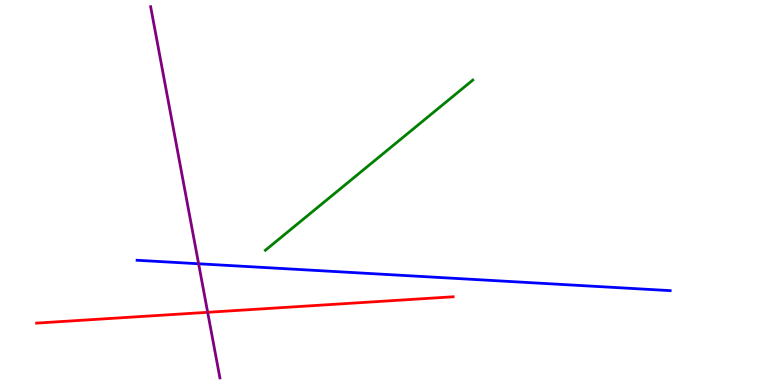[{'lines': ['blue', 'red'], 'intersections': []}, {'lines': ['green', 'red'], 'intersections': []}, {'lines': ['purple', 'red'], 'intersections': [{'x': 2.68, 'y': 1.89}]}, {'lines': ['blue', 'green'], 'intersections': []}, {'lines': ['blue', 'purple'], 'intersections': [{'x': 2.56, 'y': 3.15}]}, {'lines': ['green', 'purple'], 'intersections': []}]